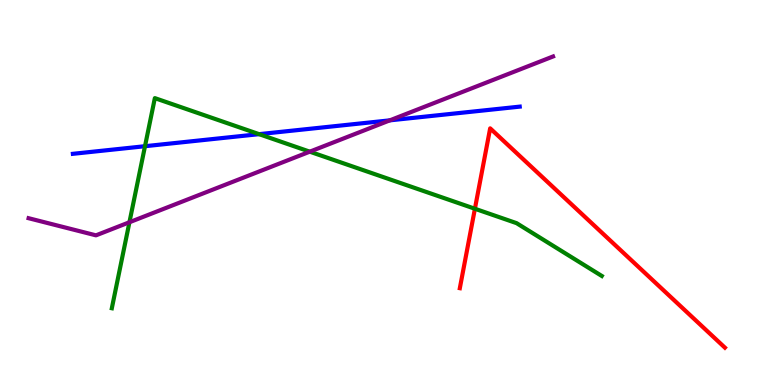[{'lines': ['blue', 'red'], 'intersections': []}, {'lines': ['green', 'red'], 'intersections': [{'x': 6.13, 'y': 4.58}]}, {'lines': ['purple', 'red'], 'intersections': []}, {'lines': ['blue', 'green'], 'intersections': [{'x': 1.87, 'y': 6.2}, {'x': 3.34, 'y': 6.52}]}, {'lines': ['blue', 'purple'], 'intersections': [{'x': 5.03, 'y': 6.87}]}, {'lines': ['green', 'purple'], 'intersections': [{'x': 1.67, 'y': 4.23}, {'x': 4.0, 'y': 6.06}]}]